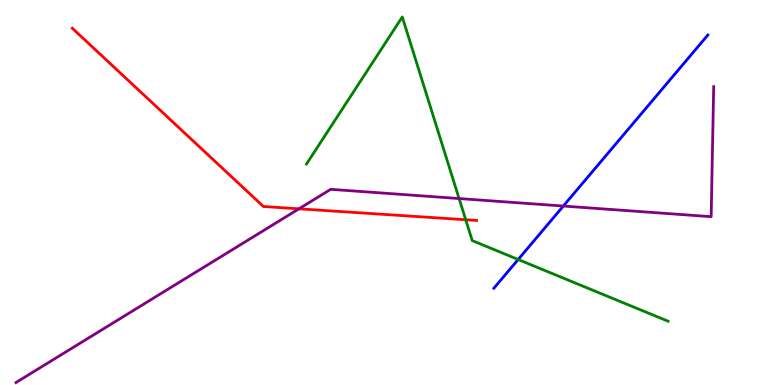[{'lines': ['blue', 'red'], 'intersections': []}, {'lines': ['green', 'red'], 'intersections': [{'x': 6.01, 'y': 4.29}]}, {'lines': ['purple', 'red'], 'intersections': [{'x': 3.86, 'y': 4.58}]}, {'lines': ['blue', 'green'], 'intersections': [{'x': 6.69, 'y': 3.26}]}, {'lines': ['blue', 'purple'], 'intersections': [{'x': 7.27, 'y': 4.65}]}, {'lines': ['green', 'purple'], 'intersections': [{'x': 5.92, 'y': 4.84}]}]